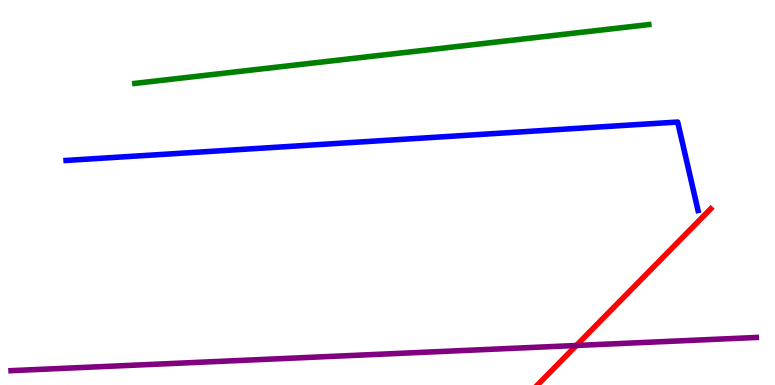[{'lines': ['blue', 'red'], 'intersections': []}, {'lines': ['green', 'red'], 'intersections': []}, {'lines': ['purple', 'red'], 'intersections': [{'x': 7.44, 'y': 1.03}]}, {'lines': ['blue', 'green'], 'intersections': []}, {'lines': ['blue', 'purple'], 'intersections': []}, {'lines': ['green', 'purple'], 'intersections': []}]